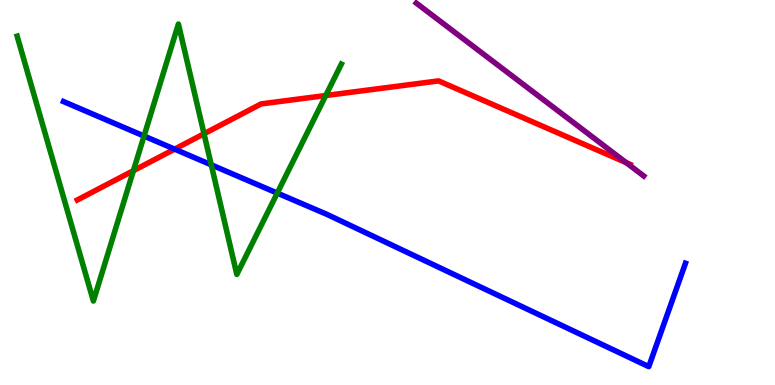[{'lines': ['blue', 'red'], 'intersections': [{'x': 2.25, 'y': 6.13}]}, {'lines': ['green', 'red'], 'intersections': [{'x': 1.72, 'y': 5.57}, {'x': 2.63, 'y': 6.53}, {'x': 4.2, 'y': 7.52}]}, {'lines': ['purple', 'red'], 'intersections': [{'x': 8.08, 'y': 5.78}]}, {'lines': ['blue', 'green'], 'intersections': [{'x': 1.86, 'y': 6.47}, {'x': 2.73, 'y': 5.72}, {'x': 3.58, 'y': 4.98}]}, {'lines': ['blue', 'purple'], 'intersections': []}, {'lines': ['green', 'purple'], 'intersections': []}]